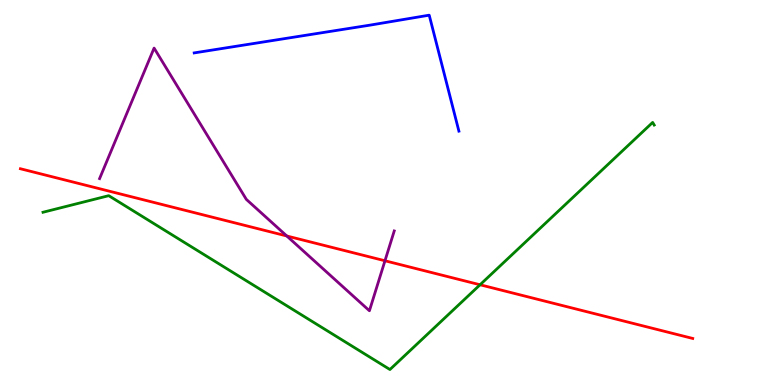[{'lines': ['blue', 'red'], 'intersections': []}, {'lines': ['green', 'red'], 'intersections': [{'x': 6.19, 'y': 2.6}]}, {'lines': ['purple', 'red'], 'intersections': [{'x': 3.7, 'y': 3.87}, {'x': 4.97, 'y': 3.23}]}, {'lines': ['blue', 'green'], 'intersections': []}, {'lines': ['blue', 'purple'], 'intersections': []}, {'lines': ['green', 'purple'], 'intersections': []}]